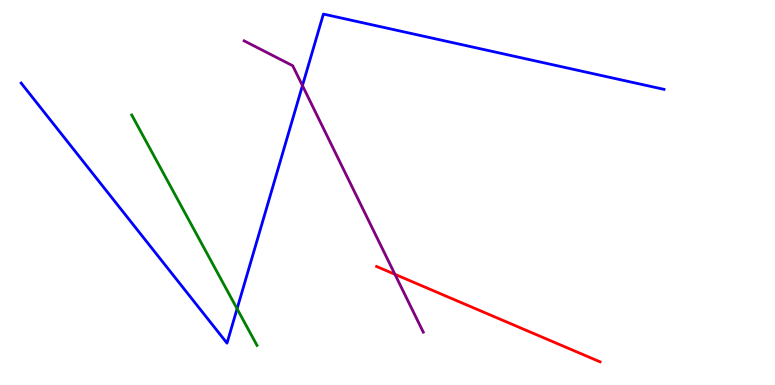[{'lines': ['blue', 'red'], 'intersections': []}, {'lines': ['green', 'red'], 'intersections': []}, {'lines': ['purple', 'red'], 'intersections': [{'x': 5.1, 'y': 2.87}]}, {'lines': ['blue', 'green'], 'intersections': [{'x': 3.06, 'y': 1.98}]}, {'lines': ['blue', 'purple'], 'intersections': [{'x': 3.9, 'y': 7.78}]}, {'lines': ['green', 'purple'], 'intersections': []}]